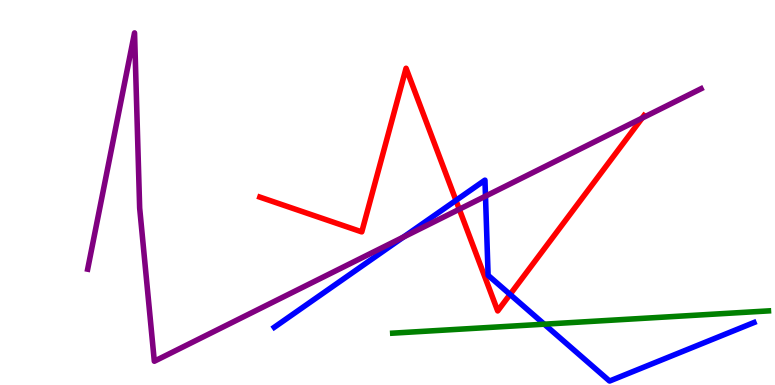[{'lines': ['blue', 'red'], 'intersections': [{'x': 5.88, 'y': 4.79}, {'x': 6.58, 'y': 2.35}]}, {'lines': ['green', 'red'], 'intersections': []}, {'lines': ['purple', 'red'], 'intersections': [{'x': 5.93, 'y': 4.57}, {'x': 8.29, 'y': 6.93}]}, {'lines': ['blue', 'green'], 'intersections': [{'x': 7.02, 'y': 1.58}]}, {'lines': ['blue', 'purple'], 'intersections': [{'x': 5.21, 'y': 3.84}, {'x': 6.26, 'y': 4.9}]}, {'lines': ['green', 'purple'], 'intersections': []}]